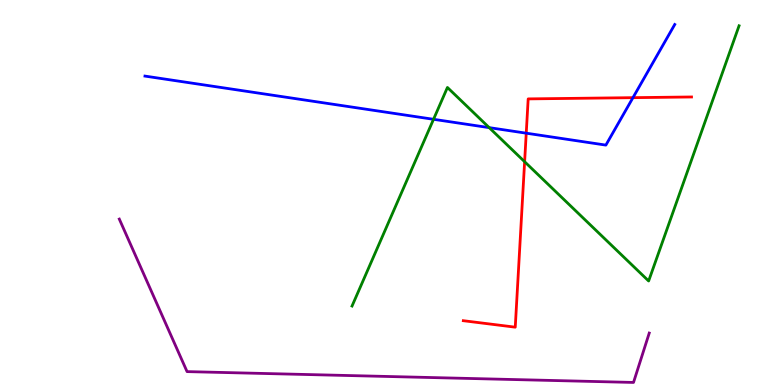[{'lines': ['blue', 'red'], 'intersections': [{'x': 6.79, 'y': 6.54}, {'x': 8.17, 'y': 7.46}]}, {'lines': ['green', 'red'], 'intersections': [{'x': 6.77, 'y': 5.8}]}, {'lines': ['purple', 'red'], 'intersections': []}, {'lines': ['blue', 'green'], 'intersections': [{'x': 5.59, 'y': 6.9}, {'x': 6.31, 'y': 6.68}]}, {'lines': ['blue', 'purple'], 'intersections': []}, {'lines': ['green', 'purple'], 'intersections': []}]